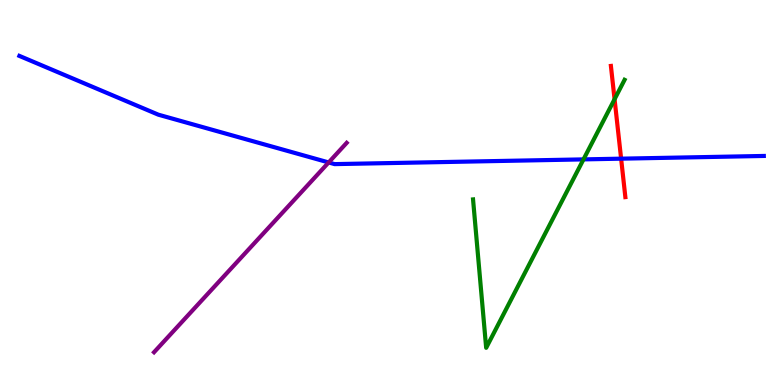[{'lines': ['blue', 'red'], 'intersections': [{'x': 8.01, 'y': 5.88}]}, {'lines': ['green', 'red'], 'intersections': [{'x': 7.93, 'y': 7.42}]}, {'lines': ['purple', 'red'], 'intersections': []}, {'lines': ['blue', 'green'], 'intersections': [{'x': 7.53, 'y': 5.86}]}, {'lines': ['blue', 'purple'], 'intersections': [{'x': 4.24, 'y': 5.78}]}, {'lines': ['green', 'purple'], 'intersections': []}]